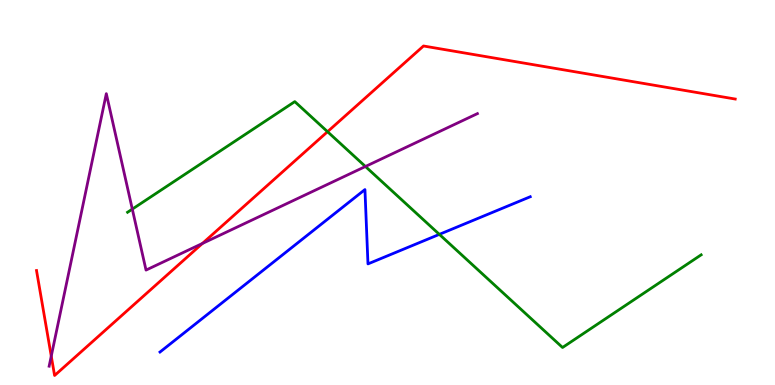[{'lines': ['blue', 'red'], 'intersections': []}, {'lines': ['green', 'red'], 'intersections': [{'x': 4.23, 'y': 6.58}]}, {'lines': ['purple', 'red'], 'intersections': [{'x': 0.661, 'y': 0.75}, {'x': 2.61, 'y': 3.68}]}, {'lines': ['blue', 'green'], 'intersections': [{'x': 5.67, 'y': 3.91}]}, {'lines': ['blue', 'purple'], 'intersections': []}, {'lines': ['green', 'purple'], 'intersections': [{'x': 1.71, 'y': 4.57}, {'x': 4.72, 'y': 5.68}]}]